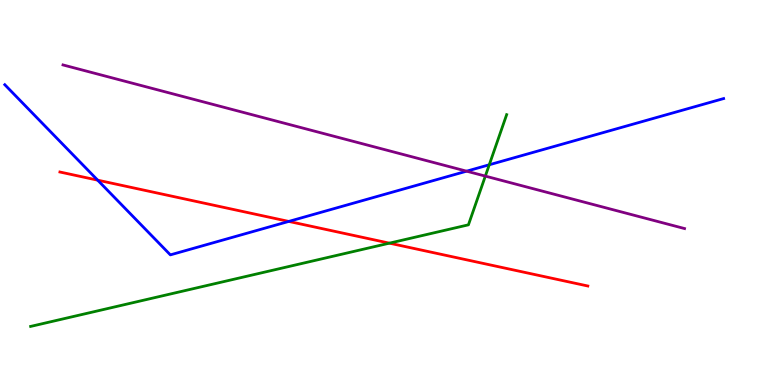[{'lines': ['blue', 'red'], 'intersections': [{'x': 1.26, 'y': 5.32}, {'x': 3.73, 'y': 4.25}]}, {'lines': ['green', 'red'], 'intersections': [{'x': 5.02, 'y': 3.68}]}, {'lines': ['purple', 'red'], 'intersections': []}, {'lines': ['blue', 'green'], 'intersections': [{'x': 6.31, 'y': 5.72}]}, {'lines': ['blue', 'purple'], 'intersections': [{'x': 6.02, 'y': 5.55}]}, {'lines': ['green', 'purple'], 'intersections': [{'x': 6.26, 'y': 5.43}]}]